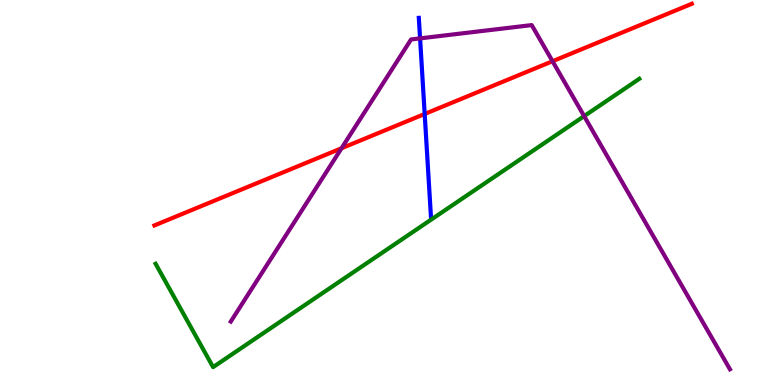[{'lines': ['blue', 'red'], 'intersections': [{'x': 5.48, 'y': 7.04}]}, {'lines': ['green', 'red'], 'intersections': []}, {'lines': ['purple', 'red'], 'intersections': [{'x': 4.41, 'y': 6.15}, {'x': 7.13, 'y': 8.41}]}, {'lines': ['blue', 'green'], 'intersections': []}, {'lines': ['blue', 'purple'], 'intersections': [{'x': 5.42, 'y': 9.0}]}, {'lines': ['green', 'purple'], 'intersections': [{'x': 7.54, 'y': 6.98}]}]